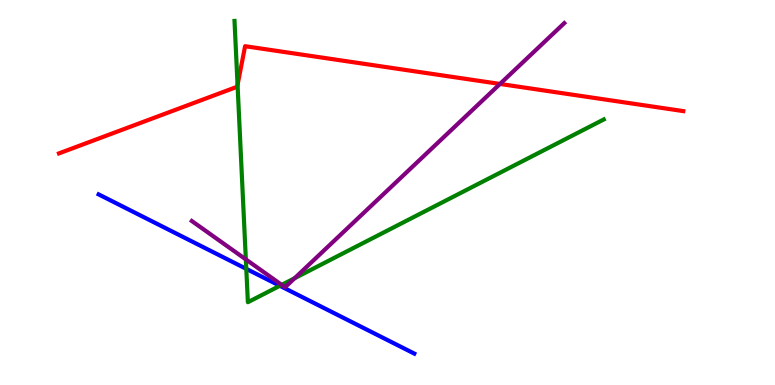[{'lines': ['blue', 'red'], 'intersections': []}, {'lines': ['green', 'red'], 'intersections': [{'x': 3.07, 'y': 7.79}]}, {'lines': ['purple', 'red'], 'intersections': [{'x': 6.45, 'y': 7.82}]}, {'lines': ['blue', 'green'], 'intersections': [{'x': 3.18, 'y': 3.02}, {'x': 3.61, 'y': 2.58}]}, {'lines': ['blue', 'purple'], 'intersections': []}, {'lines': ['green', 'purple'], 'intersections': [{'x': 3.17, 'y': 3.26}, {'x': 3.63, 'y': 2.6}, {'x': 3.8, 'y': 2.77}]}]